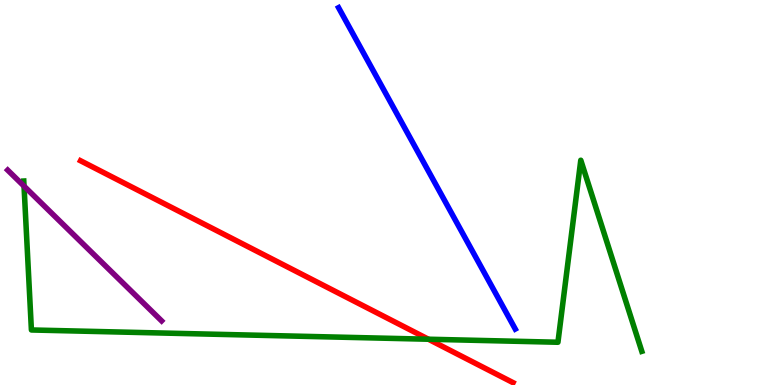[{'lines': ['blue', 'red'], 'intersections': []}, {'lines': ['green', 'red'], 'intersections': [{'x': 5.53, 'y': 1.19}]}, {'lines': ['purple', 'red'], 'intersections': []}, {'lines': ['blue', 'green'], 'intersections': []}, {'lines': ['blue', 'purple'], 'intersections': []}, {'lines': ['green', 'purple'], 'intersections': [{'x': 0.31, 'y': 5.17}]}]